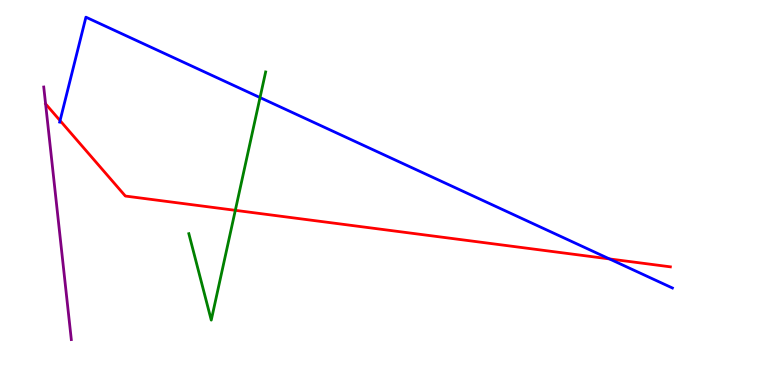[{'lines': ['blue', 'red'], 'intersections': [{'x': 0.775, 'y': 6.87}, {'x': 7.86, 'y': 3.27}]}, {'lines': ['green', 'red'], 'intersections': [{'x': 3.04, 'y': 4.54}]}, {'lines': ['purple', 'red'], 'intersections': []}, {'lines': ['blue', 'green'], 'intersections': [{'x': 3.36, 'y': 7.47}]}, {'lines': ['blue', 'purple'], 'intersections': []}, {'lines': ['green', 'purple'], 'intersections': []}]